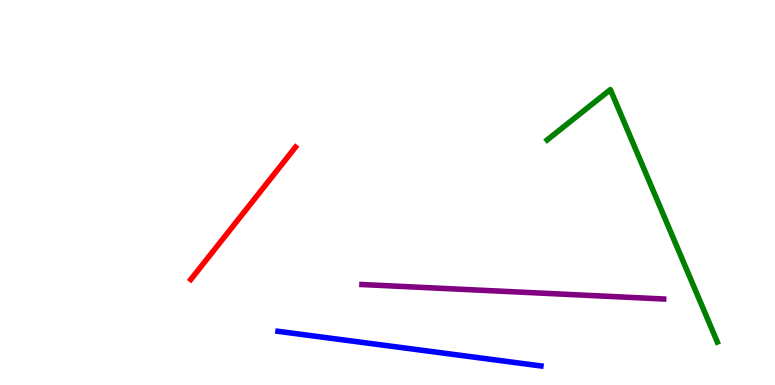[{'lines': ['blue', 'red'], 'intersections': []}, {'lines': ['green', 'red'], 'intersections': []}, {'lines': ['purple', 'red'], 'intersections': []}, {'lines': ['blue', 'green'], 'intersections': []}, {'lines': ['blue', 'purple'], 'intersections': []}, {'lines': ['green', 'purple'], 'intersections': []}]